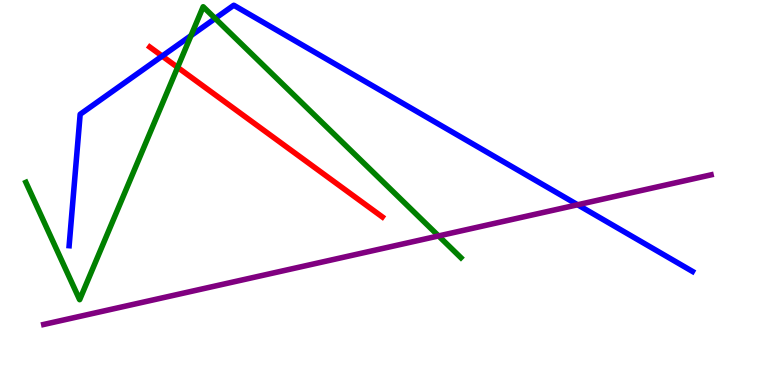[{'lines': ['blue', 'red'], 'intersections': [{'x': 2.09, 'y': 8.54}]}, {'lines': ['green', 'red'], 'intersections': [{'x': 2.29, 'y': 8.25}]}, {'lines': ['purple', 'red'], 'intersections': []}, {'lines': ['blue', 'green'], 'intersections': [{'x': 2.46, 'y': 9.07}, {'x': 2.78, 'y': 9.52}]}, {'lines': ['blue', 'purple'], 'intersections': [{'x': 7.45, 'y': 4.68}]}, {'lines': ['green', 'purple'], 'intersections': [{'x': 5.66, 'y': 3.87}]}]